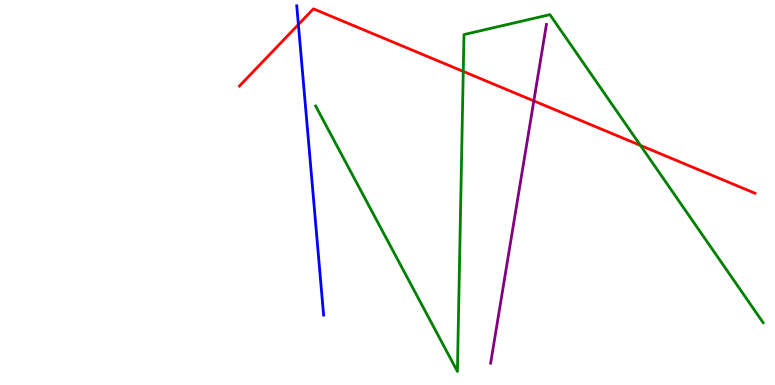[{'lines': ['blue', 'red'], 'intersections': [{'x': 3.85, 'y': 9.36}]}, {'lines': ['green', 'red'], 'intersections': [{'x': 5.98, 'y': 8.14}, {'x': 8.26, 'y': 6.22}]}, {'lines': ['purple', 'red'], 'intersections': [{'x': 6.89, 'y': 7.38}]}, {'lines': ['blue', 'green'], 'intersections': []}, {'lines': ['blue', 'purple'], 'intersections': []}, {'lines': ['green', 'purple'], 'intersections': []}]